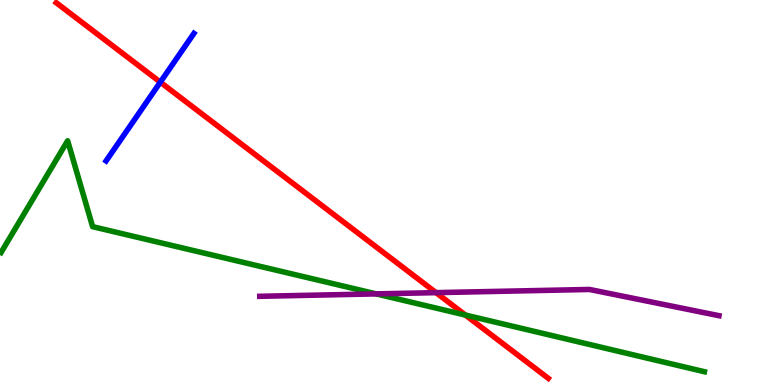[{'lines': ['blue', 'red'], 'intersections': [{'x': 2.07, 'y': 7.87}]}, {'lines': ['green', 'red'], 'intersections': [{'x': 6.01, 'y': 1.82}]}, {'lines': ['purple', 'red'], 'intersections': [{'x': 5.63, 'y': 2.4}]}, {'lines': ['blue', 'green'], 'intersections': []}, {'lines': ['blue', 'purple'], 'intersections': []}, {'lines': ['green', 'purple'], 'intersections': [{'x': 4.85, 'y': 2.37}]}]